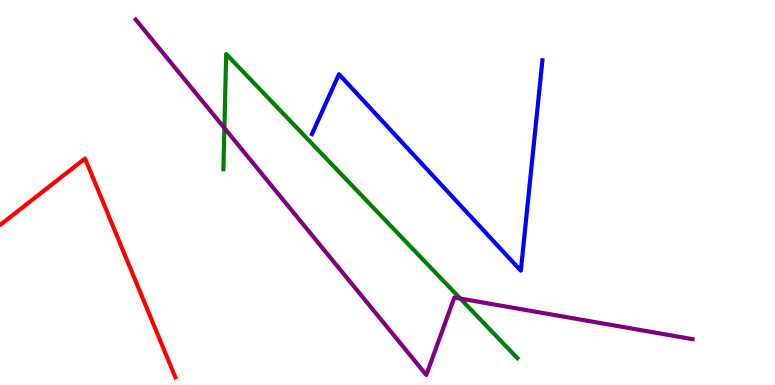[{'lines': ['blue', 'red'], 'intersections': []}, {'lines': ['green', 'red'], 'intersections': []}, {'lines': ['purple', 'red'], 'intersections': []}, {'lines': ['blue', 'green'], 'intersections': []}, {'lines': ['blue', 'purple'], 'intersections': []}, {'lines': ['green', 'purple'], 'intersections': [{'x': 2.9, 'y': 6.67}, {'x': 5.94, 'y': 2.25}]}]